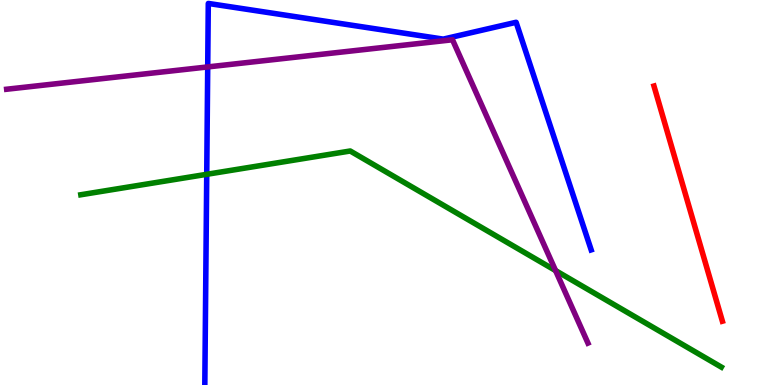[{'lines': ['blue', 'red'], 'intersections': []}, {'lines': ['green', 'red'], 'intersections': []}, {'lines': ['purple', 'red'], 'intersections': []}, {'lines': ['blue', 'green'], 'intersections': [{'x': 2.67, 'y': 5.47}]}, {'lines': ['blue', 'purple'], 'intersections': [{'x': 2.68, 'y': 8.26}]}, {'lines': ['green', 'purple'], 'intersections': [{'x': 7.17, 'y': 2.97}]}]